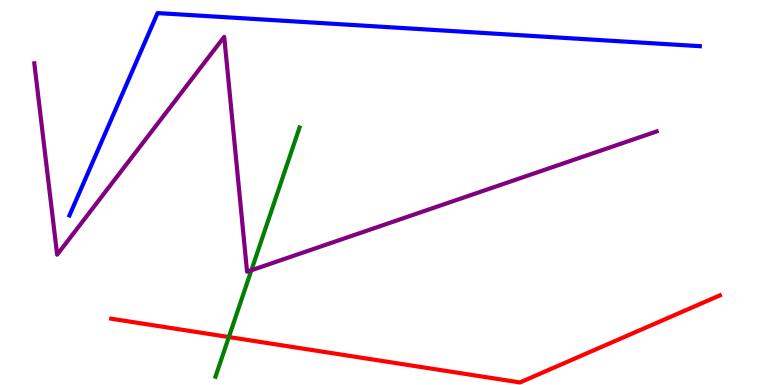[{'lines': ['blue', 'red'], 'intersections': []}, {'lines': ['green', 'red'], 'intersections': [{'x': 2.95, 'y': 1.25}]}, {'lines': ['purple', 'red'], 'intersections': []}, {'lines': ['blue', 'green'], 'intersections': []}, {'lines': ['blue', 'purple'], 'intersections': []}, {'lines': ['green', 'purple'], 'intersections': [{'x': 3.24, 'y': 2.98}]}]